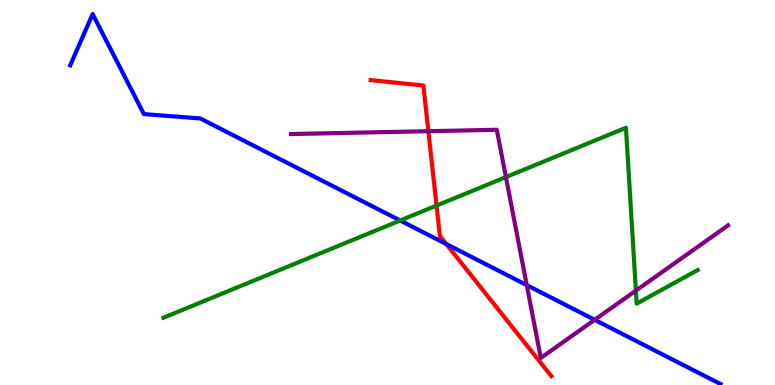[{'lines': ['blue', 'red'], 'intersections': [{'x': 5.76, 'y': 3.66}]}, {'lines': ['green', 'red'], 'intersections': [{'x': 5.63, 'y': 4.66}]}, {'lines': ['purple', 'red'], 'intersections': [{'x': 5.53, 'y': 6.59}]}, {'lines': ['blue', 'green'], 'intersections': [{'x': 5.16, 'y': 4.27}]}, {'lines': ['blue', 'purple'], 'intersections': [{'x': 6.8, 'y': 2.59}, {'x': 7.67, 'y': 1.69}]}, {'lines': ['green', 'purple'], 'intersections': [{'x': 6.53, 'y': 5.4}, {'x': 8.2, 'y': 2.45}]}]